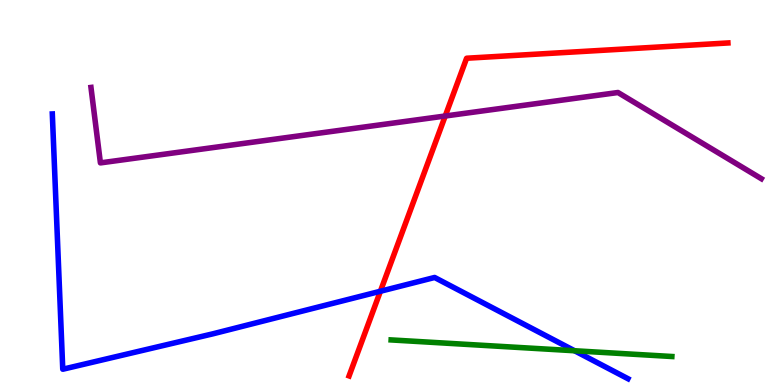[{'lines': ['blue', 'red'], 'intersections': [{'x': 4.91, 'y': 2.43}]}, {'lines': ['green', 'red'], 'intersections': []}, {'lines': ['purple', 'red'], 'intersections': [{'x': 5.74, 'y': 6.99}]}, {'lines': ['blue', 'green'], 'intersections': [{'x': 7.41, 'y': 0.889}]}, {'lines': ['blue', 'purple'], 'intersections': []}, {'lines': ['green', 'purple'], 'intersections': []}]